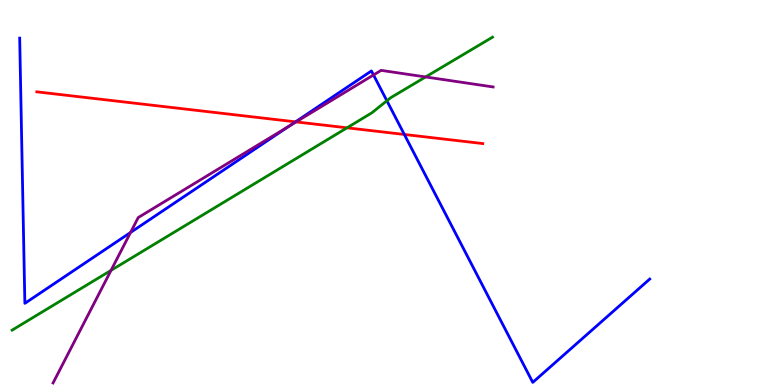[{'lines': ['blue', 'red'], 'intersections': [{'x': 3.81, 'y': 6.84}, {'x': 5.22, 'y': 6.51}]}, {'lines': ['green', 'red'], 'intersections': [{'x': 4.48, 'y': 6.68}]}, {'lines': ['purple', 'red'], 'intersections': [{'x': 3.82, 'y': 6.83}]}, {'lines': ['blue', 'green'], 'intersections': [{'x': 4.99, 'y': 7.38}]}, {'lines': ['blue', 'purple'], 'intersections': [{'x': 1.68, 'y': 3.96}, {'x': 3.73, 'y': 6.73}, {'x': 4.82, 'y': 8.05}]}, {'lines': ['green', 'purple'], 'intersections': [{'x': 1.43, 'y': 2.98}, {'x': 5.49, 'y': 8.0}]}]